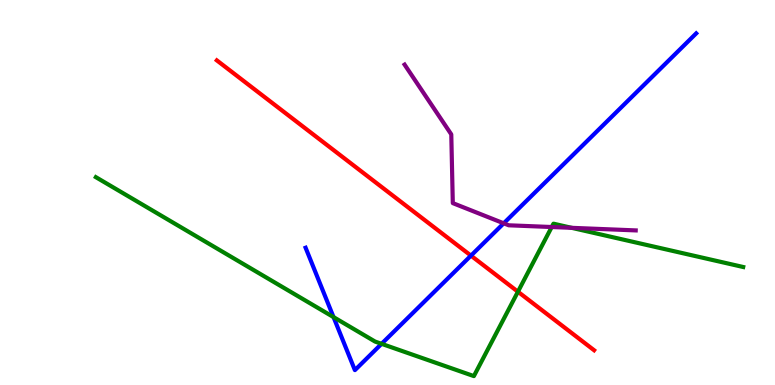[{'lines': ['blue', 'red'], 'intersections': [{'x': 6.08, 'y': 3.36}]}, {'lines': ['green', 'red'], 'intersections': [{'x': 6.68, 'y': 2.42}]}, {'lines': ['purple', 'red'], 'intersections': []}, {'lines': ['blue', 'green'], 'intersections': [{'x': 4.3, 'y': 1.76}, {'x': 4.92, 'y': 1.07}]}, {'lines': ['blue', 'purple'], 'intersections': [{'x': 6.5, 'y': 4.2}]}, {'lines': ['green', 'purple'], 'intersections': [{'x': 7.12, 'y': 4.1}, {'x': 7.38, 'y': 4.08}]}]